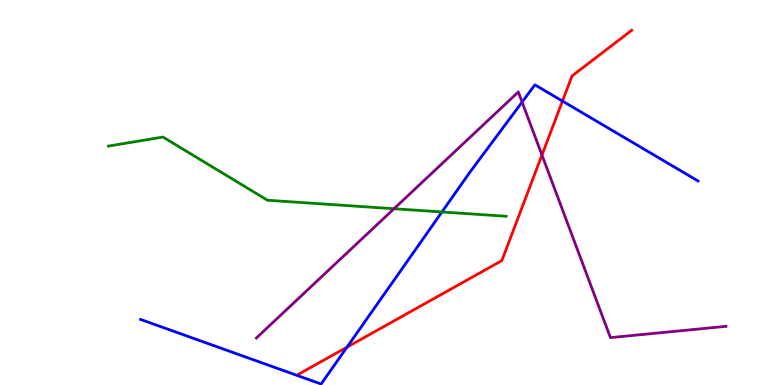[{'lines': ['blue', 'red'], 'intersections': [{'x': 4.48, 'y': 0.982}, {'x': 7.26, 'y': 7.37}]}, {'lines': ['green', 'red'], 'intersections': []}, {'lines': ['purple', 'red'], 'intersections': [{'x': 6.99, 'y': 5.97}]}, {'lines': ['blue', 'green'], 'intersections': [{'x': 5.7, 'y': 4.49}]}, {'lines': ['blue', 'purple'], 'intersections': [{'x': 6.74, 'y': 7.35}]}, {'lines': ['green', 'purple'], 'intersections': [{'x': 5.08, 'y': 4.58}]}]